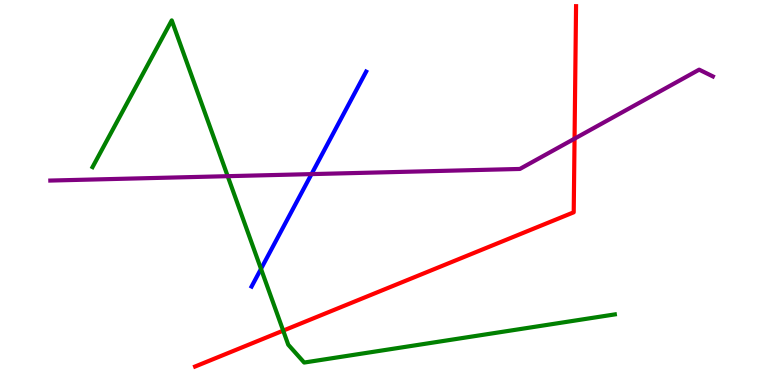[{'lines': ['blue', 'red'], 'intersections': []}, {'lines': ['green', 'red'], 'intersections': [{'x': 3.65, 'y': 1.41}]}, {'lines': ['purple', 'red'], 'intersections': [{'x': 7.41, 'y': 6.4}]}, {'lines': ['blue', 'green'], 'intersections': [{'x': 3.37, 'y': 3.02}]}, {'lines': ['blue', 'purple'], 'intersections': [{'x': 4.02, 'y': 5.48}]}, {'lines': ['green', 'purple'], 'intersections': [{'x': 2.94, 'y': 5.42}]}]